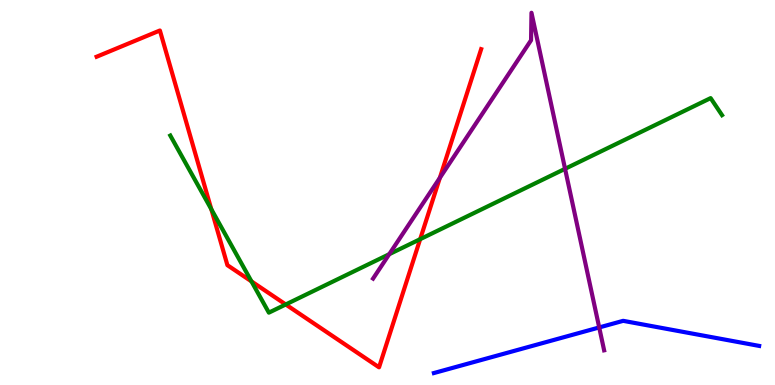[{'lines': ['blue', 'red'], 'intersections': []}, {'lines': ['green', 'red'], 'intersections': [{'x': 2.73, 'y': 4.57}, {'x': 3.24, 'y': 2.69}, {'x': 3.69, 'y': 2.09}, {'x': 5.42, 'y': 3.79}]}, {'lines': ['purple', 'red'], 'intersections': [{'x': 5.68, 'y': 5.38}]}, {'lines': ['blue', 'green'], 'intersections': []}, {'lines': ['blue', 'purple'], 'intersections': [{'x': 7.73, 'y': 1.49}]}, {'lines': ['green', 'purple'], 'intersections': [{'x': 5.02, 'y': 3.4}, {'x': 7.29, 'y': 5.62}]}]